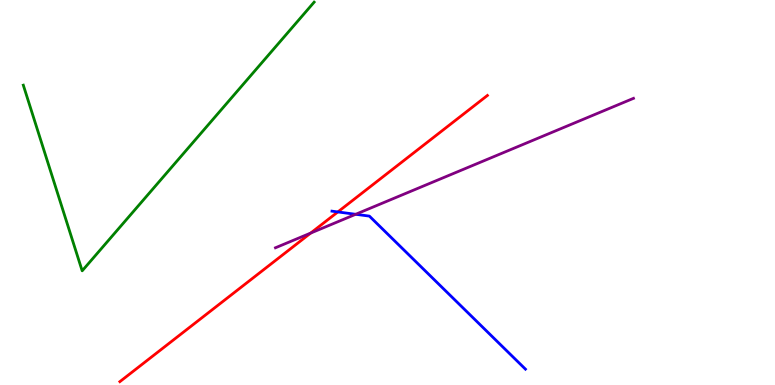[{'lines': ['blue', 'red'], 'intersections': [{'x': 4.36, 'y': 4.5}]}, {'lines': ['green', 'red'], 'intersections': []}, {'lines': ['purple', 'red'], 'intersections': [{'x': 4.01, 'y': 3.95}]}, {'lines': ['blue', 'green'], 'intersections': []}, {'lines': ['blue', 'purple'], 'intersections': [{'x': 4.59, 'y': 4.43}]}, {'lines': ['green', 'purple'], 'intersections': []}]